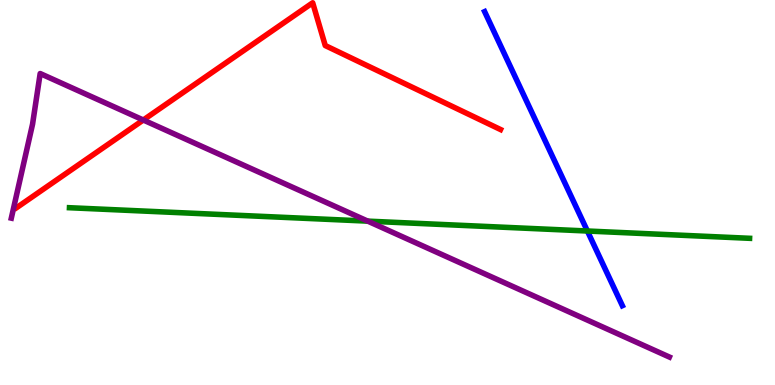[{'lines': ['blue', 'red'], 'intersections': []}, {'lines': ['green', 'red'], 'intersections': []}, {'lines': ['purple', 'red'], 'intersections': [{'x': 1.85, 'y': 6.88}]}, {'lines': ['blue', 'green'], 'intersections': [{'x': 7.58, 'y': 4.0}]}, {'lines': ['blue', 'purple'], 'intersections': []}, {'lines': ['green', 'purple'], 'intersections': [{'x': 4.75, 'y': 4.26}]}]